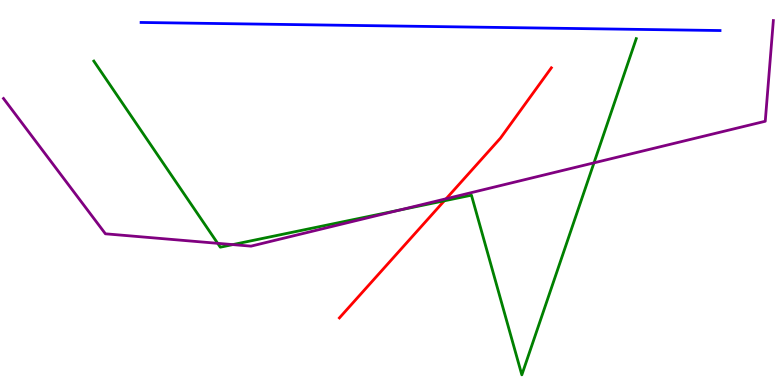[{'lines': ['blue', 'red'], 'intersections': []}, {'lines': ['green', 'red'], 'intersections': [{'x': 5.73, 'y': 4.78}]}, {'lines': ['purple', 'red'], 'intersections': [{'x': 5.76, 'y': 4.84}]}, {'lines': ['blue', 'green'], 'intersections': []}, {'lines': ['blue', 'purple'], 'intersections': []}, {'lines': ['green', 'purple'], 'intersections': [{'x': 2.81, 'y': 3.68}, {'x': 3.0, 'y': 3.65}, {'x': 5.16, 'y': 4.54}, {'x': 7.66, 'y': 5.77}]}]